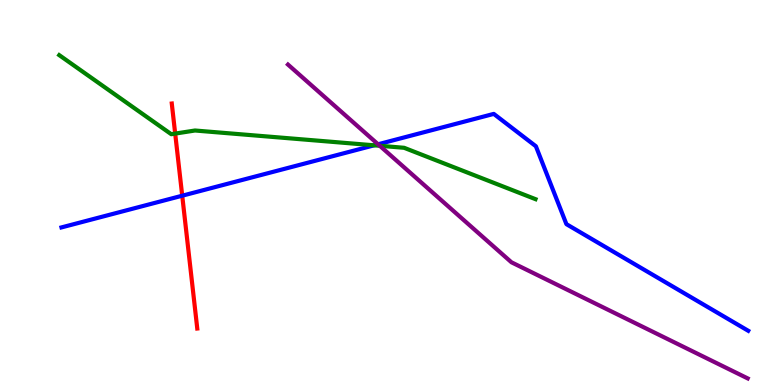[{'lines': ['blue', 'red'], 'intersections': [{'x': 2.35, 'y': 4.92}]}, {'lines': ['green', 'red'], 'intersections': [{'x': 2.26, 'y': 6.53}]}, {'lines': ['purple', 'red'], 'intersections': []}, {'lines': ['blue', 'green'], 'intersections': [{'x': 4.83, 'y': 6.23}]}, {'lines': ['blue', 'purple'], 'intersections': [{'x': 4.88, 'y': 6.25}]}, {'lines': ['green', 'purple'], 'intersections': [{'x': 4.9, 'y': 6.21}]}]